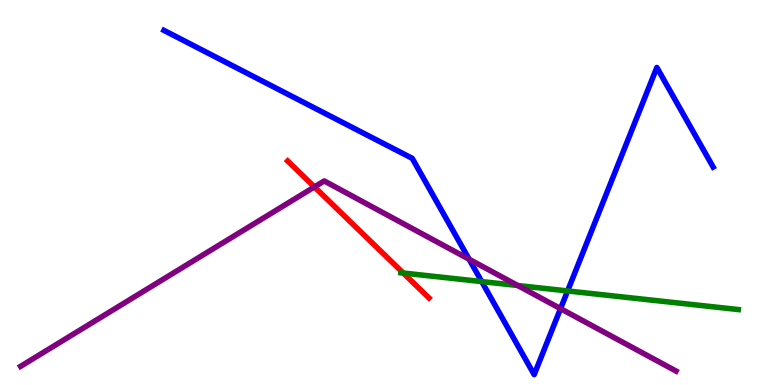[{'lines': ['blue', 'red'], 'intersections': []}, {'lines': ['green', 'red'], 'intersections': [{'x': 5.2, 'y': 2.91}]}, {'lines': ['purple', 'red'], 'intersections': [{'x': 4.06, 'y': 5.14}]}, {'lines': ['blue', 'green'], 'intersections': [{'x': 6.22, 'y': 2.69}, {'x': 7.32, 'y': 2.44}]}, {'lines': ['blue', 'purple'], 'intersections': [{'x': 6.05, 'y': 3.27}, {'x': 7.23, 'y': 1.98}]}, {'lines': ['green', 'purple'], 'intersections': [{'x': 6.68, 'y': 2.58}]}]